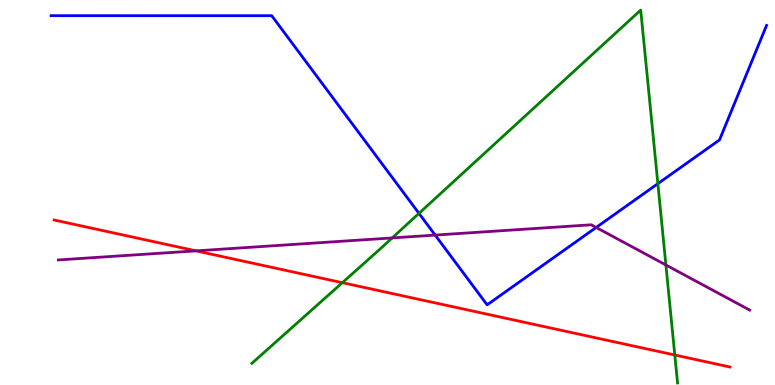[{'lines': ['blue', 'red'], 'intersections': []}, {'lines': ['green', 'red'], 'intersections': [{'x': 4.42, 'y': 2.66}, {'x': 8.71, 'y': 0.779}]}, {'lines': ['purple', 'red'], 'intersections': [{'x': 2.53, 'y': 3.48}]}, {'lines': ['blue', 'green'], 'intersections': [{'x': 5.41, 'y': 4.46}, {'x': 8.49, 'y': 5.23}]}, {'lines': ['blue', 'purple'], 'intersections': [{'x': 5.61, 'y': 3.89}, {'x': 7.69, 'y': 4.09}]}, {'lines': ['green', 'purple'], 'intersections': [{'x': 5.06, 'y': 3.82}, {'x': 8.59, 'y': 3.12}]}]